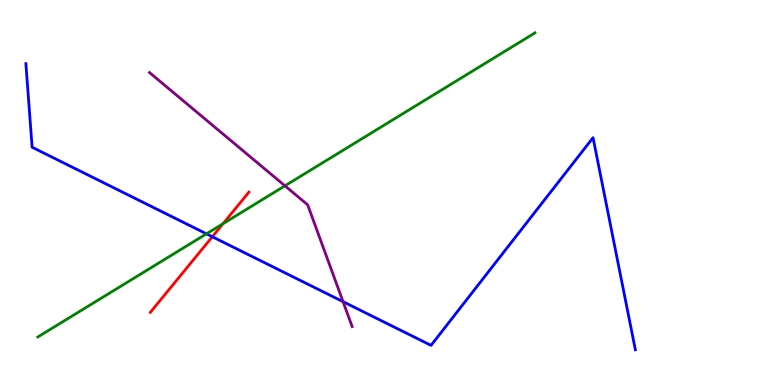[{'lines': ['blue', 'red'], 'intersections': [{'x': 2.74, 'y': 3.85}]}, {'lines': ['green', 'red'], 'intersections': [{'x': 2.88, 'y': 4.19}]}, {'lines': ['purple', 'red'], 'intersections': []}, {'lines': ['blue', 'green'], 'intersections': [{'x': 2.66, 'y': 3.93}]}, {'lines': ['blue', 'purple'], 'intersections': [{'x': 4.43, 'y': 2.16}]}, {'lines': ['green', 'purple'], 'intersections': [{'x': 3.68, 'y': 5.17}]}]